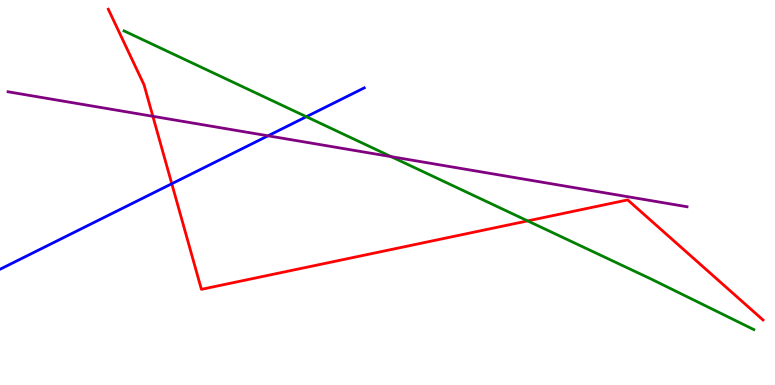[{'lines': ['blue', 'red'], 'intersections': [{'x': 2.22, 'y': 5.23}]}, {'lines': ['green', 'red'], 'intersections': [{'x': 6.81, 'y': 4.26}]}, {'lines': ['purple', 'red'], 'intersections': [{'x': 1.97, 'y': 6.98}]}, {'lines': ['blue', 'green'], 'intersections': [{'x': 3.95, 'y': 6.97}]}, {'lines': ['blue', 'purple'], 'intersections': [{'x': 3.46, 'y': 6.47}]}, {'lines': ['green', 'purple'], 'intersections': [{'x': 5.05, 'y': 5.93}]}]